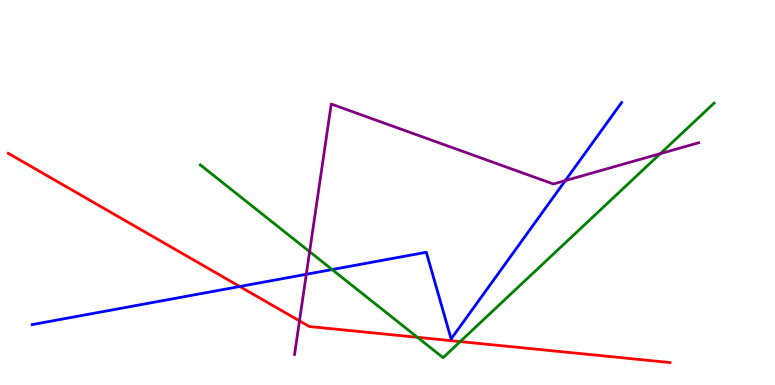[{'lines': ['blue', 'red'], 'intersections': [{'x': 3.09, 'y': 2.56}]}, {'lines': ['green', 'red'], 'intersections': [{'x': 5.39, 'y': 1.24}, {'x': 5.94, 'y': 1.13}]}, {'lines': ['purple', 'red'], 'intersections': [{'x': 3.86, 'y': 1.67}]}, {'lines': ['blue', 'green'], 'intersections': [{'x': 4.29, 'y': 3.0}]}, {'lines': ['blue', 'purple'], 'intersections': [{'x': 3.95, 'y': 2.88}, {'x': 7.29, 'y': 5.31}]}, {'lines': ['green', 'purple'], 'intersections': [{'x': 3.99, 'y': 3.46}, {'x': 8.52, 'y': 6.01}]}]